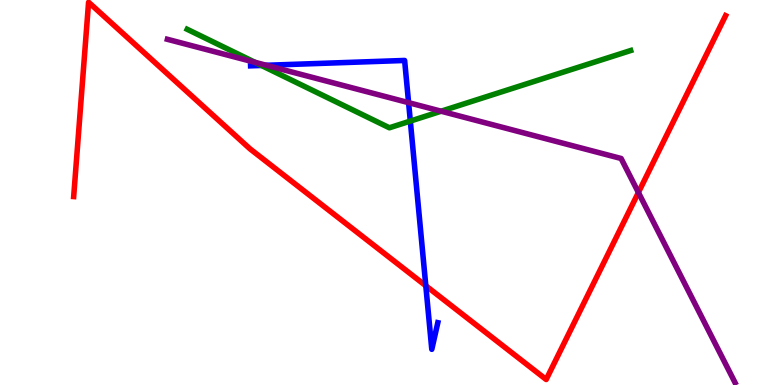[{'lines': ['blue', 'red'], 'intersections': [{'x': 5.49, 'y': 2.58}]}, {'lines': ['green', 'red'], 'intersections': []}, {'lines': ['purple', 'red'], 'intersections': [{'x': 8.24, 'y': 5.0}]}, {'lines': ['blue', 'green'], 'intersections': [{'x': 3.37, 'y': 8.3}, {'x': 5.29, 'y': 6.86}]}, {'lines': ['blue', 'purple'], 'intersections': [{'x': 3.44, 'y': 8.3}, {'x': 5.27, 'y': 7.33}]}, {'lines': ['green', 'purple'], 'intersections': [{'x': 3.29, 'y': 8.38}, {'x': 5.69, 'y': 7.11}]}]